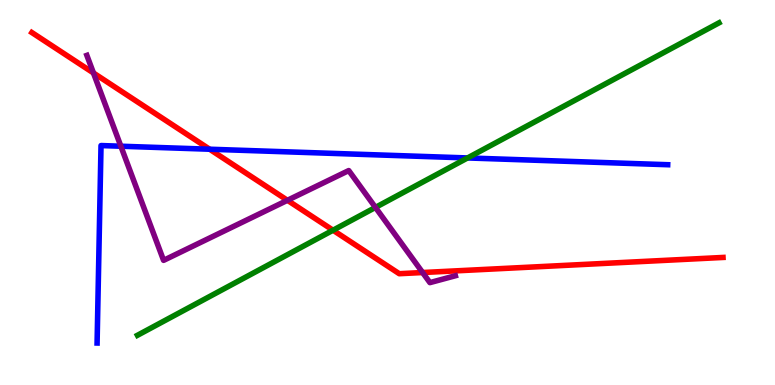[{'lines': ['blue', 'red'], 'intersections': [{'x': 2.7, 'y': 6.12}]}, {'lines': ['green', 'red'], 'intersections': [{'x': 4.3, 'y': 4.02}]}, {'lines': ['purple', 'red'], 'intersections': [{'x': 1.21, 'y': 8.1}, {'x': 3.71, 'y': 4.8}, {'x': 5.45, 'y': 2.92}]}, {'lines': ['blue', 'green'], 'intersections': [{'x': 6.03, 'y': 5.9}]}, {'lines': ['blue', 'purple'], 'intersections': [{'x': 1.56, 'y': 6.2}]}, {'lines': ['green', 'purple'], 'intersections': [{'x': 4.84, 'y': 4.61}]}]